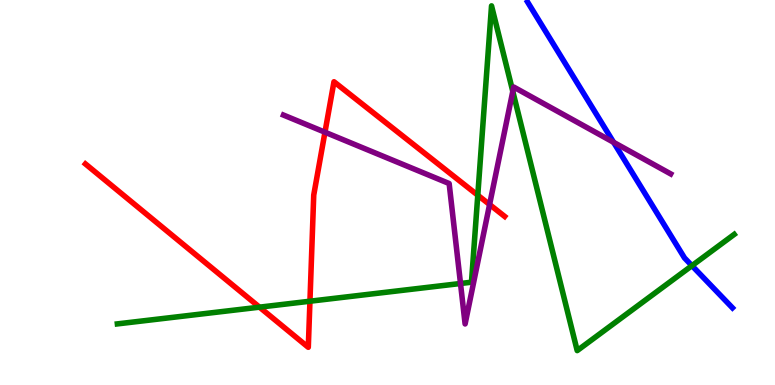[{'lines': ['blue', 'red'], 'intersections': []}, {'lines': ['green', 'red'], 'intersections': [{'x': 3.35, 'y': 2.02}, {'x': 4.0, 'y': 2.18}, {'x': 6.16, 'y': 4.93}]}, {'lines': ['purple', 'red'], 'intersections': [{'x': 4.19, 'y': 6.57}, {'x': 6.32, 'y': 4.69}]}, {'lines': ['blue', 'green'], 'intersections': [{'x': 8.93, 'y': 3.1}]}, {'lines': ['blue', 'purple'], 'intersections': [{'x': 7.92, 'y': 6.3}]}, {'lines': ['green', 'purple'], 'intersections': [{'x': 5.94, 'y': 2.64}, {'x': 6.62, 'y': 7.63}]}]